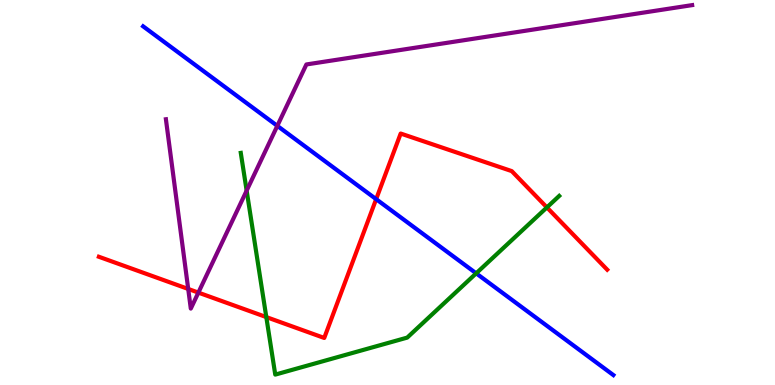[{'lines': ['blue', 'red'], 'intersections': [{'x': 4.85, 'y': 4.83}]}, {'lines': ['green', 'red'], 'intersections': [{'x': 3.44, 'y': 1.76}, {'x': 7.06, 'y': 4.61}]}, {'lines': ['purple', 'red'], 'intersections': [{'x': 2.43, 'y': 2.49}, {'x': 2.56, 'y': 2.4}]}, {'lines': ['blue', 'green'], 'intersections': [{'x': 6.14, 'y': 2.9}]}, {'lines': ['blue', 'purple'], 'intersections': [{'x': 3.58, 'y': 6.73}]}, {'lines': ['green', 'purple'], 'intersections': [{'x': 3.18, 'y': 5.05}]}]